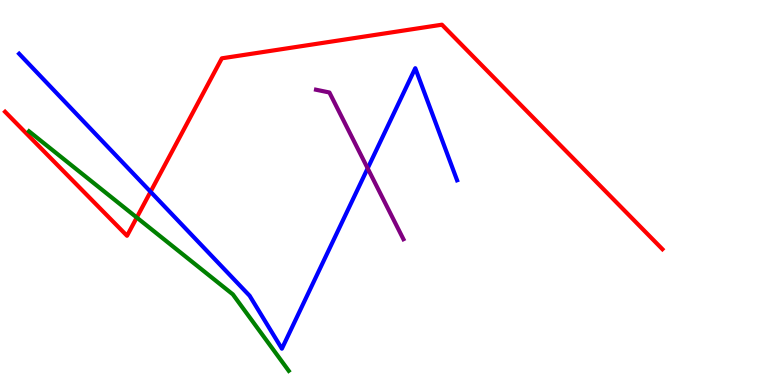[{'lines': ['blue', 'red'], 'intersections': [{'x': 1.94, 'y': 5.02}]}, {'lines': ['green', 'red'], 'intersections': [{'x': 1.76, 'y': 4.35}]}, {'lines': ['purple', 'red'], 'intersections': []}, {'lines': ['blue', 'green'], 'intersections': []}, {'lines': ['blue', 'purple'], 'intersections': [{'x': 4.74, 'y': 5.63}]}, {'lines': ['green', 'purple'], 'intersections': []}]